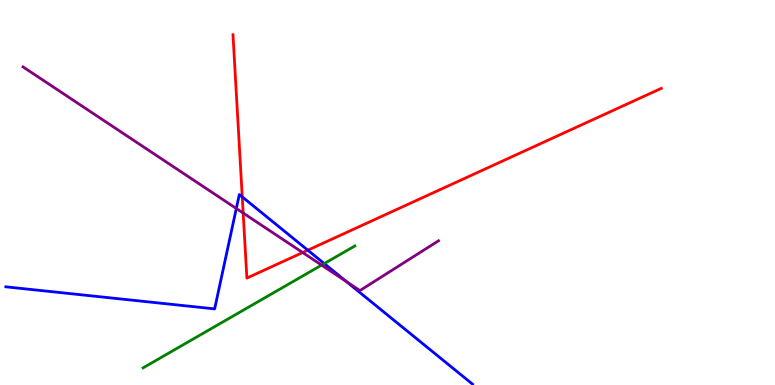[{'lines': ['blue', 'red'], 'intersections': [{'x': 3.13, 'y': 4.89}, {'x': 3.97, 'y': 3.5}]}, {'lines': ['green', 'red'], 'intersections': []}, {'lines': ['purple', 'red'], 'intersections': [{'x': 3.14, 'y': 4.47}, {'x': 3.91, 'y': 3.44}]}, {'lines': ['blue', 'green'], 'intersections': [{'x': 4.18, 'y': 3.15}]}, {'lines': ['blue', 'purple'], 'intersections': [{'x': 3.05, 'y': 4.58}, {'x': 4.47, 'y': 2.69}]}, {'lines': ['green', 'purple'], 'intersections': [{'x': 4.15, 'y': 3.11}]}]